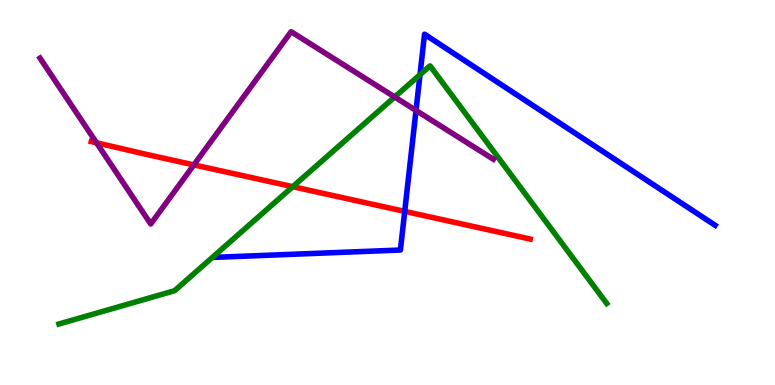[{'lines': ['blue', 'red'], 'intersections': [{'x': 5.22, 'y': 4.51}]}, {'lines': ['green', 'red'], 'intersections': [{'x': 3.78, 'y': 5.15}]}, {'lines': ['purple', 'red'], 'intersections': [{'x': 1.25, 'y': 6.29}, {'x': 2.5, 'y': 5.72}]}, {'lines': ['blue', 'green'], 'intersections': [{'x': 5.42, 'y': 8.06}]}, {'lines': ['blue', 'purple'], 'intersections': [{'x': 5.37, 'y': 7.13}]}, {'lines': ['green', 'purple'], 'intersections': [{'x': 5.09, 'y': 7.48}]}]